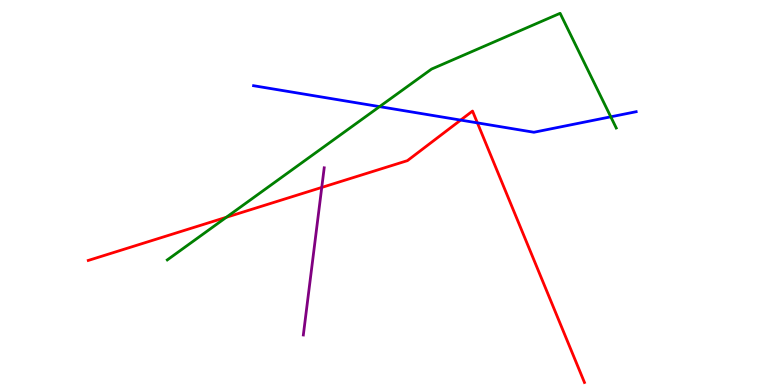[{'lines': ['blue', 'red'], 'intersections': [{'x': 5.94, 'y': 6.88}, {'x': 6.16, 'y': 6.81}]}, {'lines': ['green', 'red'], 'intersections': [{'x': 2.92, 'y': 4.36}]}, {'lines': ['purple', 'red'], 'intersections': [{'x': 4.15, 'y': 5.13}]}, {'lines': ['blue', 'green'], 'intersections': [{'x': 4.9, 'y': 7.23}, {'x': 7.88, 'y': 6.97}]}, {'lines': ['blue', 'purple'], 'intersections': []}, {'lines': ['green', 'purple'], 'intersections': []}]